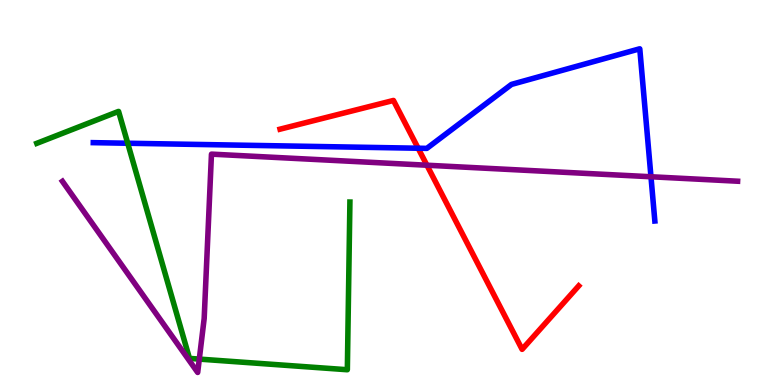[{'lines': ['blue', 'red'], 'intersections': [{'x': 5.4, 'y': 6.15}]}, {'lines': ['green', 'red'], 'intersections': []}, {'lines': ['purple', 'red'], 'intersections': [{'x': 5.51, 'y': 5.71}]}, {'lines': ['blue', 'green'], 'intersections': [{'x': 1.65, 'y': 6.28}]}, {'lines': ['blue', 'purple'], 'intersections': [{'x': 8.4, 'y': 5.41}]}, {'lines': ['green', 'purple'], 'intersections': [{'x': 2.57, 'y': 0.673}]}]